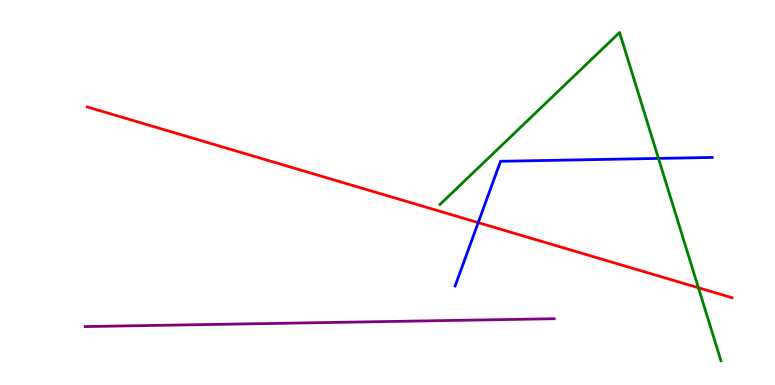[{'lines': ['blue', 'red'], 'intersections': [{'x': 6.17, 'y': 4.22}]}, {'lines': ['green', 'red'], 'intersections': [{'x': 9.01, 'y': 2.53}]}, {'lines': ['purple', 'red'], 'intersections': []}, {'lines': ['blue', 'green'], 'intersections': [{'x': 8.5, 'y': 5.89}]}, {'lines': ['blue', 'purple'], 'intersections': []}, {'lines': ['green', 'purple'], 'intersections': []}]